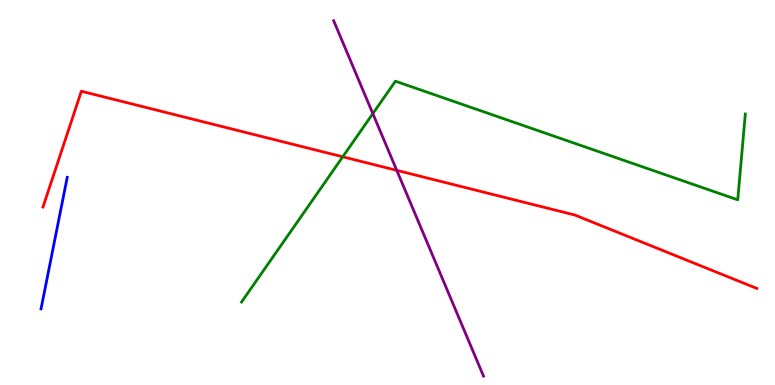[{'lines': ['blue', 'red'], 'intersections': []}, {'lines': ['green', 'red'], 'intersections': [{'x': 4.42, 'y': 5.93}]}, {'lines': ['purple', 'red'], 'intersections': [{'x': 5.12, 'y': 5.58}]}, {'lines': ['blue', 'green'], 'intersections': []}, {'lines': ['blue', 'purple'], 'intersections': []}, {'lines': ['green', 'purple'], 'intersections': [{'x': 4.81, 'y': 7.05}]}]